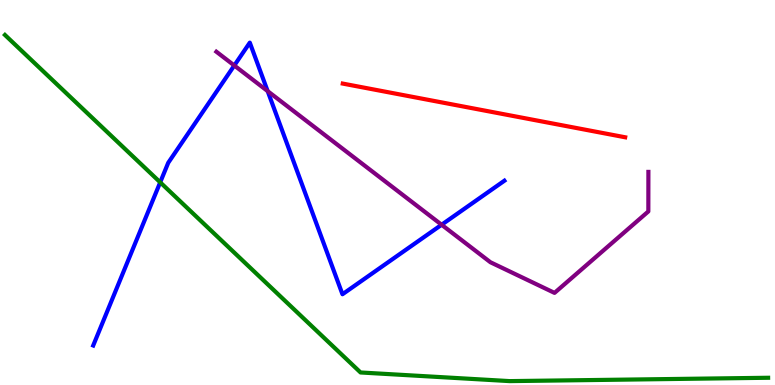[{'lines': ['blue', 'red'], 'intersections': []}, {'lines': ['green', 'red'], 'intersections': []}, {'lines': ['purple', 'red'], 'intersections': []}, {'lines': ['blue', 'green'], 'intersections': [{'x': 2.07, 'y': 5.26}]}, {'lines': ['blue', 'purple'], 'intersections': [{'x': 3.02, 'y': 8.3}, {'x': 3.45, 'y': 7.63}, {'x': 5.7, 'y': 4.16}]}, {'lines': ['green', 'purple'], 'intersections': []}]